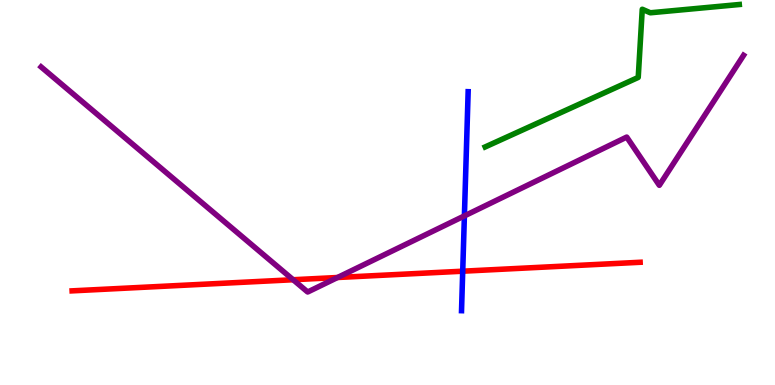[{'lines': ['blue', 'red'], 'intersections': [{'x': 5.97, 'y': 2.96}]}, {'lines': ['green', 'red'], 'intersections': []}, {'lines': ['purple', 'red'], 'intersections': [{'x': 3.78, 'y': 2.73}, {'x': 4.36, 'y': 2.79}]}, {'lines': ['blue', 'green'], 'intersections': []}, {'lines': ['blue', 'purple'], 'intersections': [{'x': 5.99, 'y': 4.39}]}, {'lines': ['green', 'purple'], 'intersections': []}]